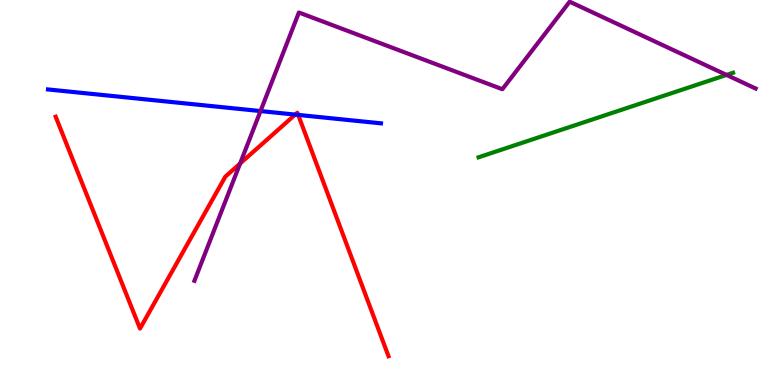[{'lines': ['blue', 'red'], 'intersections': [{'x': 3.81, 'y': 7.02}, {'x': 3.85, 'y': 7.02}]}, {'lines': ['green', 'red'], 'intersections': []}, {'lines': ['purple', 'red'], 'intersections': [{'x': 3.1, 'y': 5.75}]}, {'lines': ['blue', 'green'], 'intersections': []}, {'lines': ['blue', 'purple'], 'intersections': [{'x': 3.36, 'y': 7.12}]}, {'lines': ['green', 'purple'], 'intersections': [{'x': 9.37, 'y': 8.05}]}]